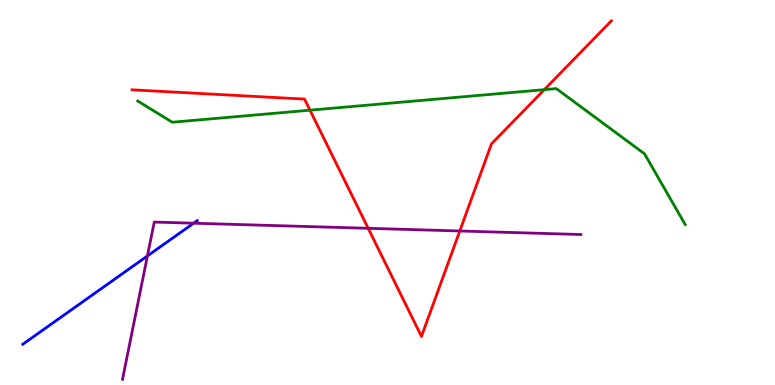[{'lines': ['blue', 'red'], 'intersections': []}, {'lines': ['green', 'red'], 'intersections': [{'x': 4.0, 'y': 7.14}, {'x': 7.02, 'y': 7.67}]}, {'lines': ['purple', 'red'], 'intersections': [{'x': 4.75, 'y': 4.07}, {'x': 5.93, 'y': 4.0}]}, {'lines': ['blue', 'green'], 'intersections': []}, {'lines': ['blue', 'purple'], 'intersections': [{'x': 1.9, 'y': 3.35}, {'x': 2.5, 'y': 4.2}]}, {'lines': ['green', 'purple'], 'intersections': []}]